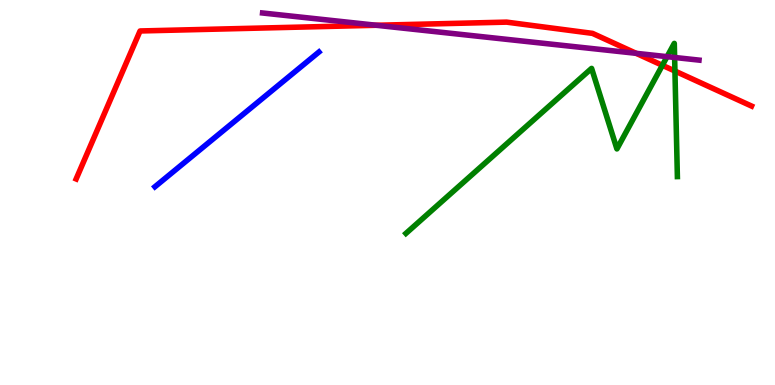[{'lines': ['blue', 'red'], 'intersections': []}, {'lines': ['green', 'red'], 'intersections': [{'x': 8.55, 'y': 8.3}, {'x': 8.71, 'y': 8.15}]}, {'lines': ['purple', 'red'], 'intersections': [{'x': 4.86, 'y': 9.34}, {'x': 8.21, 'y': 8.62}]}, {'lines': ['blue', 'green'], 'intersections': []}, {'lines': ['blue', 'purple'], 'intersections': []}, {'lines': ['green', 'purple'], 'intersections': [{'x': 8.61, 'y': 8.53}, {'x': 8.7, 'y': 8.51}]}]